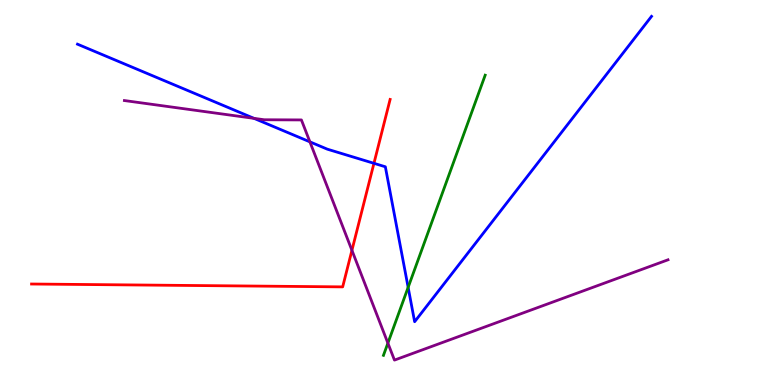[{'lines': ['blue', 'red'], 'intersections': [{'x': 4.83, 'y': 5.76}]}, {'lines': ['green', 'red'], 'intersections': []}, {'lines': ['purple', 'red'], 'intersections': [{'x': 4.54, 'y': 3.5}]}, {'lines': ['blue', 'green'], 'intersections': [{'x': 5.27, 'y': 2.54}]}, {'lines': ['blue', 'purple'], 'intersections': [{'x': 3.28, 'y': 6.93}, {'x': 4.0, 'y': 6.32}]}, {'lines': ['green', 'purple'], 'intersections': [{'x': 5.01, 'y': 1.09}]}]